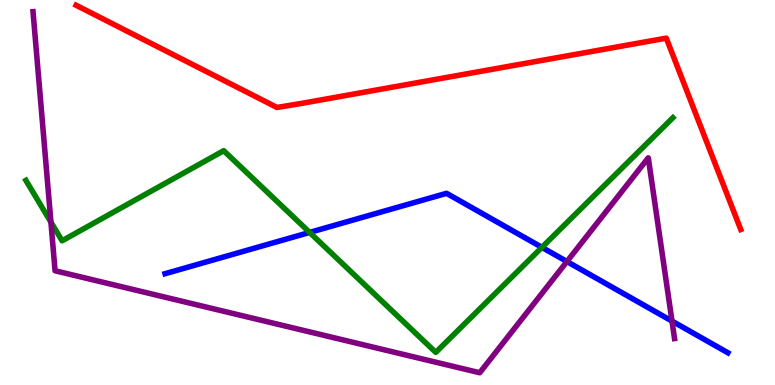[{'lines': ['blue', 'red'], 'intersections': []}, {'lines': ['green', 'red'], 'intersections': []}, {'lines': ['purple', 'red'], 'intersections': []}, {'lines': ['blue', 'green'], 'intersections': [{'x': 4.0, 'y': 3.96}, {'x': 6.99, 'y': 3.58}]}, {'lines': ['blue', 'purple'], 'intersections': [{'x': 7.32, 'y': 3.21}, {'x': 8.67, 'y': 1.66}]}, {'lines': ['green', 'purple'], 'intersections': [{'x': 0.657, 'y': 4.23}]}]